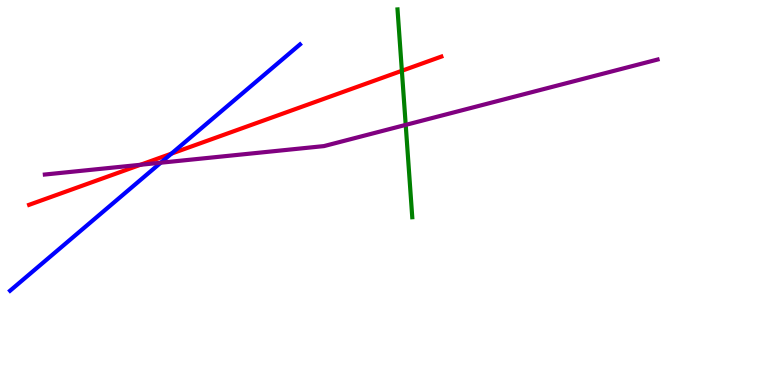[{'lines': ['blue', 'red'], 'intersections': [{'x': 2.21, 'y': 6.01}]}, {'lines': ['green', 'red'], 'intersections': [{'x': 5.19, 'y': 8.16}]}, {'lines': ['purple', 'red'], 'intersections': [{'x': 1.81, 'y': 5.72}]}, {'lines': ['blue', 'green'], 'intersections': []}, {'lines': ['blue', 'purple'], 'intersections': [{'x': 2.07, 'y': 5.77}]}, {'lines': ['green', 'purple'], 'intersections': [{'x': 5.23, 'y': 6.76}]}]